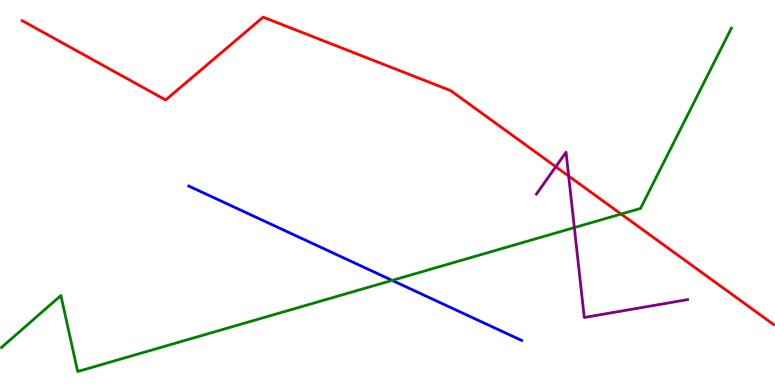[{'lines': ['blue', 'red'], 'intersections': []}, {'lines': ['green', 'red'], 'intersections': [{'x': 8.01, 'y': 4.44}]}, {'lines': ['purple', 'red'], 'intersections': [{'x': 7.17, 'y': 5.67}, {'x': 7.34, 'y': 5.43}]}, {'lines': ['blue', 'green'], 'intersections': [{'x': 5.06, 'y': 2.72}]}, {'lines': ['blue', 'purple'], 'intersections': []}, {'lines': ['green', 'purple'], 'intersections': [{'x': 7.41, 'y': 4.09}]}]